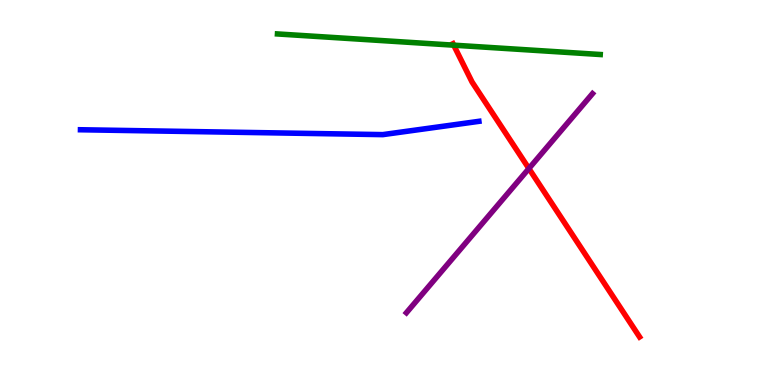[{'lines': ['blue', 'red'], 'intersections': []}, {'lines': ['green', 'red'], 'intersections': [{'x': 5.85, 'y': 8.83}]}, {'lines': ['purple', 'red'], 'intersections': [{'x': 6.82, 'y': 5.62}]}, {'lines': ['blue', 'green'], 'intersections': []}, {'lines': ['blue', 'purple'], 'intersections': []}, {'lines': ['green', 'purple'], 'intersections': []}]